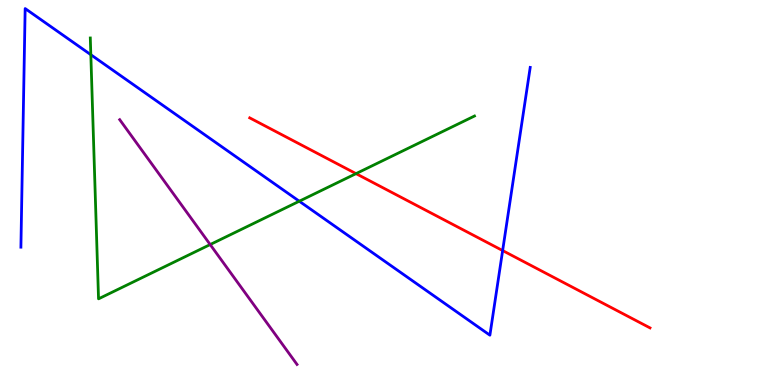[{'lines': ['blue', 'red'], 'intersections': [{'x': 6.49, 'y': 3.49}]}, {'lines': ['green', 'red'], 'intersections': [{'x': 4.59, 'y': 5.49}]}, {'lines': ['purple', 'red'], 'intersections': []}, {'lines': ['blue', 'green'], 'intersections': [{'x': 1.17, 'y': 8.58}, {'x': 3.86, 'y': 4.77}]}, {'lines': ['blue', 'purple'], 'intersections': []}, {'lines': ['green', 'purple'], 'intersections': [{'x': 2.71, 'y': 3.65}]}]